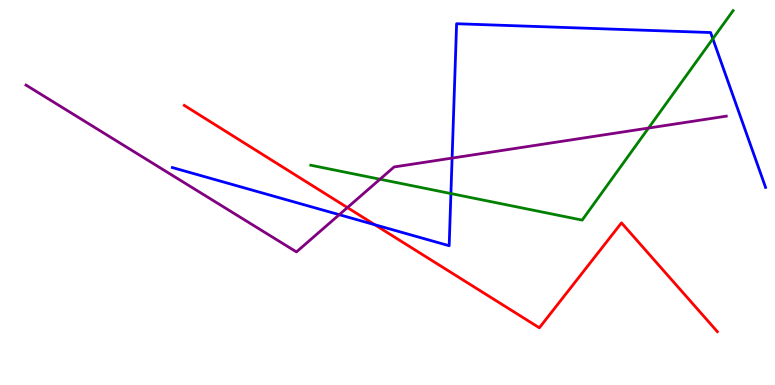[{'lines': ['blue', 'red'], 'intersections': [{'x': 4.84, 'y': 4.16}]}, {'lines': ['green', 'red'], 'intersections': []}, {'lines': ['purple', 'red'], 'intersections': [{'x': 4.48, 'y': 4.61}]}, {'lines': ['blue', 'green'], 'intersections': [{'x': 5.82, 'y': 4.97}, {'x': 9.2, 'y': 8.99}]}, {'lines': ['blue', 'purple'], 'intersections': [{'x': 4.38, 'y': 4.42}, {'x': 5.83, 'y': 5.89}]}, {'lines': ['green', 'purple'], 'intersections': [{'x': 4.9, 'y': 5.34}, {'x': 8.37, 'y': 6.67}]}]